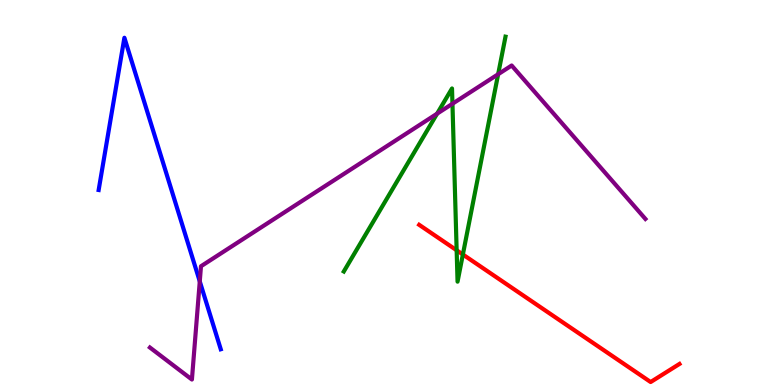[{'lines': ['blue', 'red'], 'intersections': []}, {'lines': ['green', 'red'], 'intersections': [{'x': 5.89, 'y': 3.5}, {'x': 5.97, 'y': 3.39}]}, {'lines': ['purple', 'red'], 'intersections': []}, {'lines': ['blue', 'green'], 'intersections': []}, {'lines': ['blue', 'purple'], 'intersections': [{'x': 2.58, 'y': 2.69}]}, {'lines': ['green', 'purple'], 'intersections': [{'x': 5.64, 'y': 7.05}, {'x': 5.84, 'y': 7.31}, {'x': 6.43, 'y': 8.07}]}]